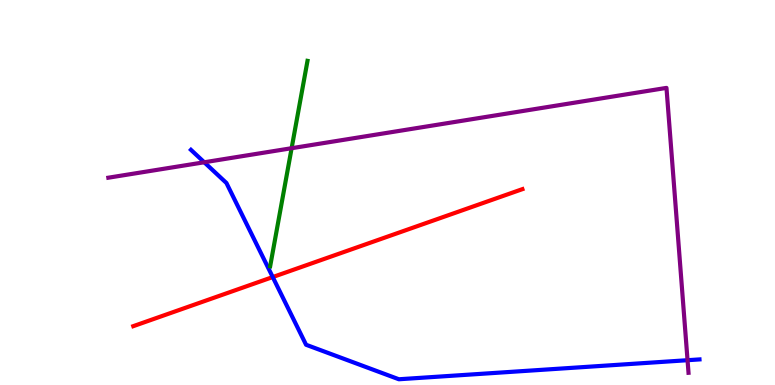[{'lines': ['blue', 'red'], 'intersections': [{'x': 3.52, 'y': 2.8}]}, {'lines': ['green', 'red'], 'intersections': []}, {'lines': ['purple', 'red'], 'intersections': []}, {'lines': ['blue', 'green'], 'intersections': []}, {'lines': ['blue', 'purple'], 'intersections': [{'x': 2.64, 'y': 5.79}, {'x': 8.87, 'y': 0.644}]}, {'lines': ['green', 'purple'], 'intersections': [{'x': 3.76, 'y': 6.15}]}]